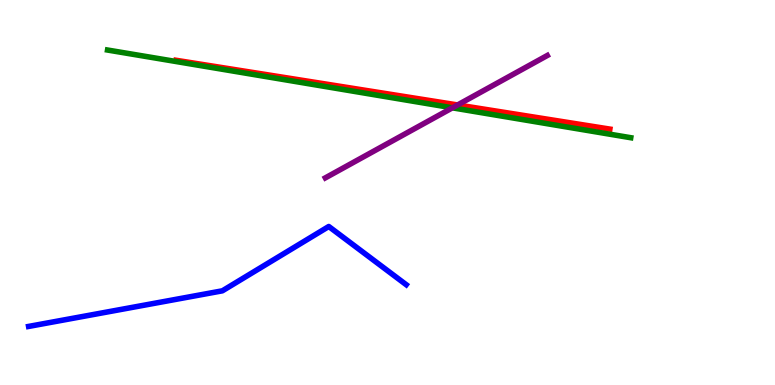[{'lines': ['blue', 'red'], 'intersections': []}, {'lines': ['green', 'red'], 'intersections': []}, {'lines': ['purple', 'red'], 'intersections': [{'x': 5.9, 'y': 7.27}]}, {'lines': ['blue', 'green'], 'intersections': []}, {'lines': ['blue', 'purple'], 'intersections': []}, {'lines': ['green', 'purple'], 'intersections': [{'x': 5.84, 'y': 7.2}]}]